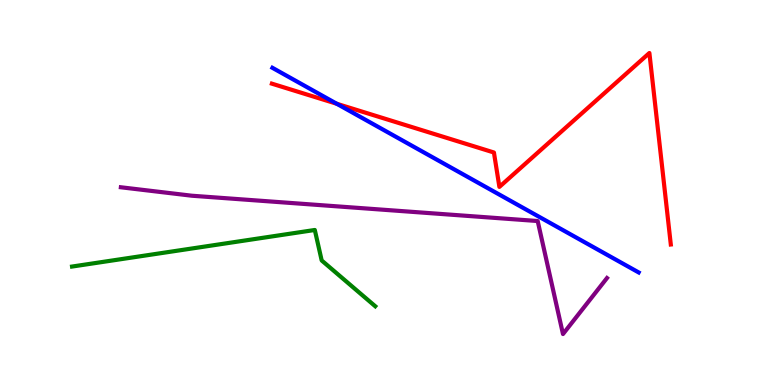[{'lines': ['blue', 'red'], 'intersections': [{'x': 4.35, 'y': 7.3}]}, {'lines': ['green', 'red'], 'intersections': []}, {'lines': ['purple', 'red'], 'intersections': []}, {'lines': ['blue', 'green'], 'intersections': []}, {'lines': ['blue', 'purple'], 'intersections': []}, {'lines': ['green', 'purple'], 'intersections': []}]